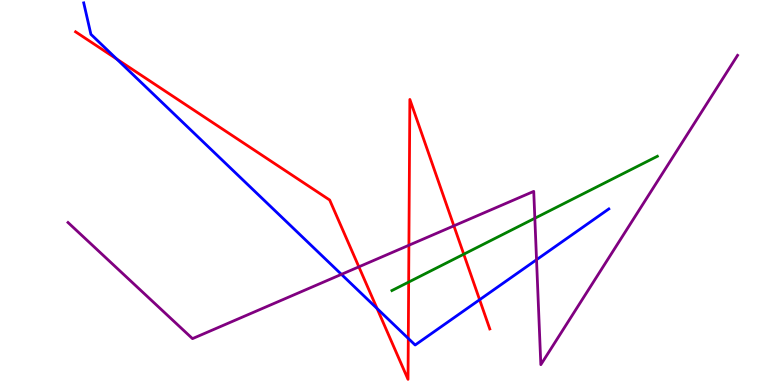[{'lines': ['blue', 'red'], 'intersections': [{'x': 1.51, 'y': 8.47}, {'x': 4.87, 'y': 1.99}, {'x': 5.27, 'y': 1.21}, {'x': 6.19, 'y': 2.22}]}, {'lines': ['green', 'red'], 'intersections': [{'x': 5.27, 'y': 2.67}, {'x': 5.98, 'y': 3.4}]}, {'lines': ['purple', 'red'], 'intersections': [{'x': 4.63, 'y': 3.07}, {'x': 5.28, 'y': 3.63}, {'x': 5.86, 'y': 4.13}]}, {'lines': ['blue', 'green'], 'intersections': []}, {'lines': ['blue', 'purple'], 'intersections': [{'x': 4.41, 'y': 2.87}, {'x': 6.92, 'y': 3.25}]}, {'lines': ['green', 'purple'], 'intersections': [{'x': 6.9, 'y': 4.33}]}]